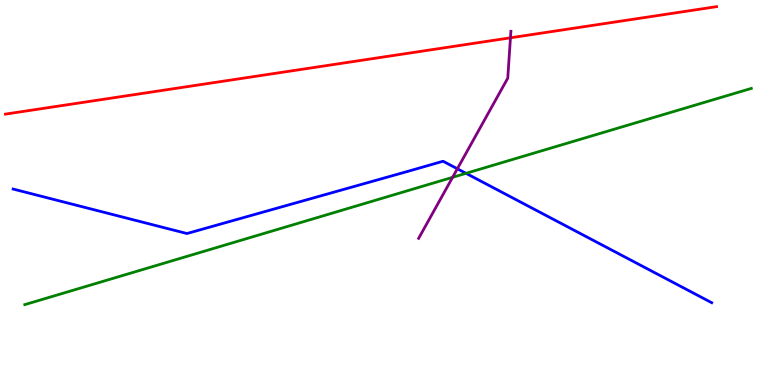[{'lines': ['blue', 'red'], 'intersections': []}, {'lines': ['green', 'red'], 'intersections': []}, {'lines': ['purple', 'red'], 'intersections': [{'x': 6.59, 'y': 9.02}]}, {'lines': ['blue', 'green'], 'intersections': [{'x': 6.01, 'y': 5.5}]}, {'lines': ['blue', 'purple'], 'intersections': [{'x': 5.9, 'y': 5.62}]}, {'lines': ['green', 'purple'], 'intersections': [{'x': 5.84, 'y': 5.39}]}]